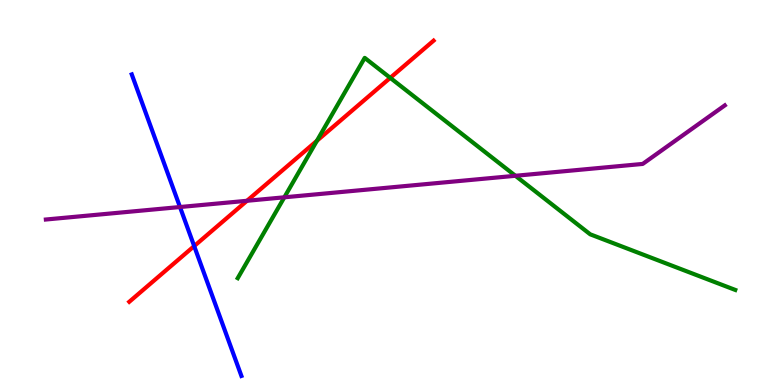[{'lines': ['blue', 'red'], 'intersections': [{'x': 2.51, 'y': 3.61}]}, {'lines': ['green', 'red'], 'intersections': [{'x': 4.09, 'y': 6.34}, {'x': 5.04, 'y': 7.98}]}, {'lines': ['purple', 'red'], 'intersections': [{'x': 3.19, 'y': 4.78}]}, {'lines': ['blue', 'green'], 'intersections': []}, {'lines': ['blue', 'purple'], 'intersections': [{'x': 2.32, 'y': 4.62}]}, {'lines': ['green', 'purple'], 'intersections': [{'x': 3.67, 'y': 4.88}, {'x': 6.65, 'y': 5.43}]}]